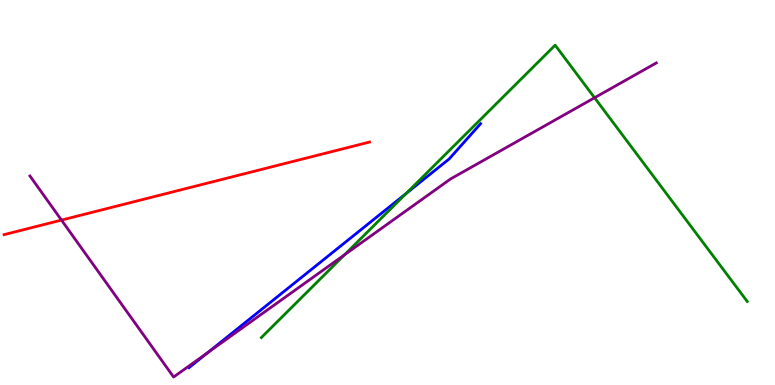[{'lines': ['blue', 'red'], 'intersections': []}, {'lines': ['green', 'red'], 'intersections': []}, {'lines': ['purple', 'red'], 'intersections': [{'x': 0.793, 'y': 4.28}]}, {'lines': ['blue', 'green'], 'intersections': [{'x': 5.24, 'y': 4.98}]}, {'lines': ['blue', 'purple'], 'intersections': [{'x': 2.68, 'y': 0.846}]}, {'lines': ['green', 'purple'], 'intersections': [{'x': 4.45, 'y': 3.38}, {'x': 7.67, 'y': 7.46}]}]